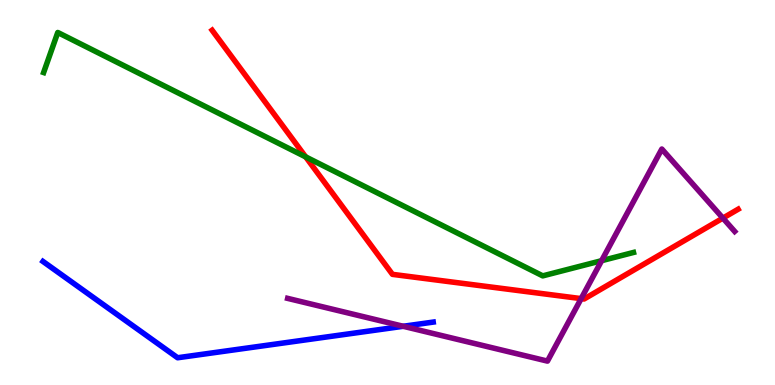[{'lines': ['blue', 'red'], 'intersections': []}, {'lines': ['green', 'red'], 'intersections': [{'x': 3.94, 'y': 5.92}]}, {'lines': ['purple', 'red'], 'intersections': [{'x': 7.5, 'y': 2.24}, {'x': 9.33, 'y': 4.33}]}, {'lines': ['blue', 'green'], 'intersections': []}, {'lines': ['blue', 'purple'], 'intersections': [{'x': 5.2, 'y': 1.53}]}, {'lines': ['green', 'purple'], 'intersections': [{'x': 7.76, 'y': 3.23}]}]